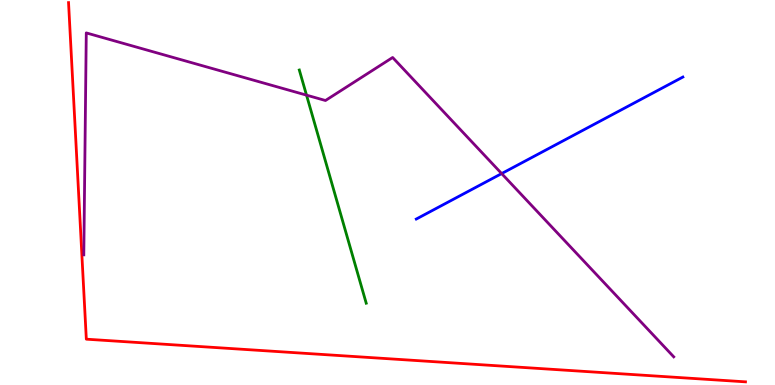[{'lines': ['blue', 'red'], 'intersections': []}, {'lines': ['green', 'red'], 'intersections': []}, {'lines': ['purple', 'red'], 'intersections': []}, {'lines': ['blue', 'green'], 'intersections': []}, {'lines': ['blue', 'purple'], 'intersections': [{'x': 6.47, 'y': 5.49}]}, {'lines': ['green', 'purple'], 'intersections': [{'x': 3.96, 'y': 7.53}]}]